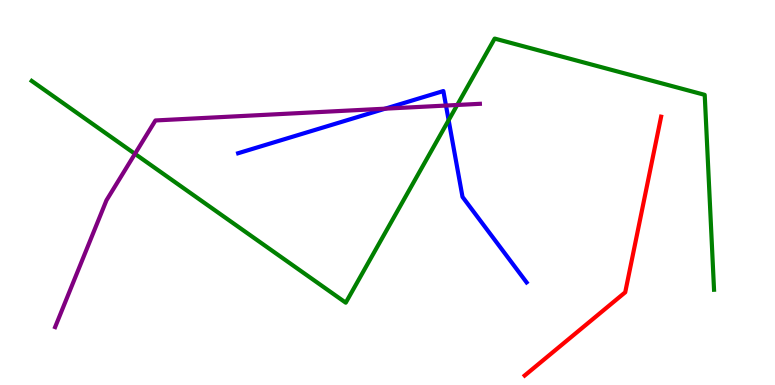[{'lines': ['blue', 'red'], 'intersections': []}, {'lines': ['green', 'red'], 'intersections': []}, {'lines': ['purple', 'red'], 'intersections': []}, {'lines': ['blue', 'green'], 'intersections': [{'x': 5.79, 'y': 6.88}]}, {'lines': ['blue', 'purple'], 'intersections': [{'x': 4.97, 'y': 7.18}, {'x': 5.75, 'y': 7.26}]}, {'lines': ['green', 'purple'], 'intersections': [{'x': 1.74, 'y': 6.0}, {'x': 5.9, 'y': 7.27}]}]